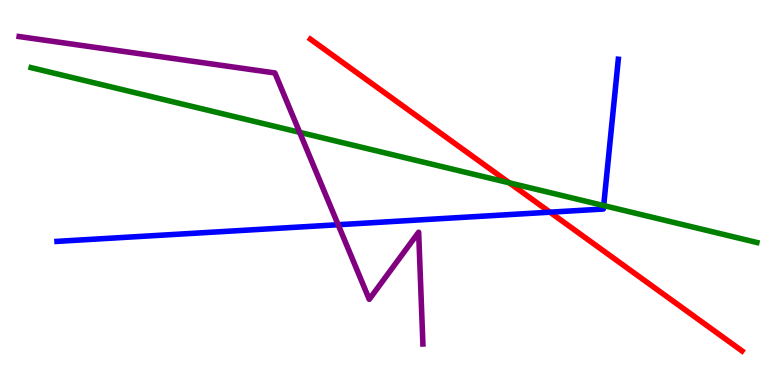[{'lines': ['blue', 'red'], 'intersections': [{'x': 7.1, 'y': 4.49}]}, {'lines': ['green', 'red'], 'intersections': [{'x': 6.57, 'y': 5.25}]}, {'lines': ['purple', 'red'], 'intersections': []}, {'lines': ['blue', 'green'], 'intersections': [{'x': 7.79, 'y': 4.66}]}, {'lines': ['blue', 'purple'], 'intersections': [{'x': 4.36, 'y': 4.16}]}, {'lines': ['green', 'purple'], 'intersections': [{'x': 3.87, 'y': 6.56}]}]